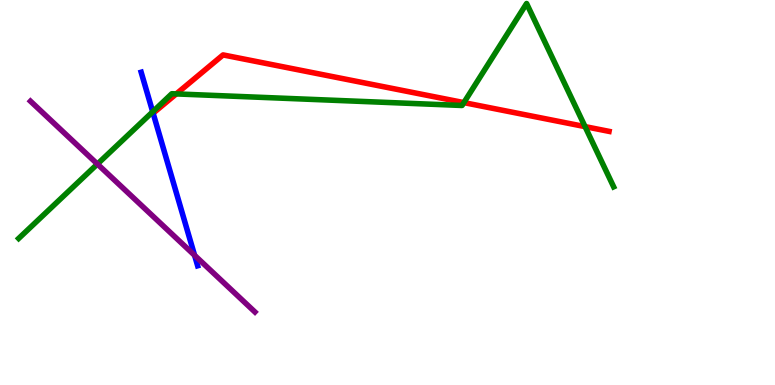[{'lines': ['blue', 'red'], 'intersections': []}, {'lines': ['green', 'red'], 'intersections': [{'x': 2.27, 'y': 7.56}, {'x': 5.99, 'y': 7.33}, {'x': 7.55, 'y': 6.71}]}, {'lines': ['purple', 'red'], 'intersections': []}, {'lines': ['blue', 'green'], 'intersections': [{'x': 1.97, 'y': 7.1}]}, {'lines': ['blue', 'purple'], 'intersections': [{'x': 2.51, 'y': 3.37}]}, {'lines': ['green', 'purple'], 'intersections': [{'x': 1.26, 'y': 5.74}]}]